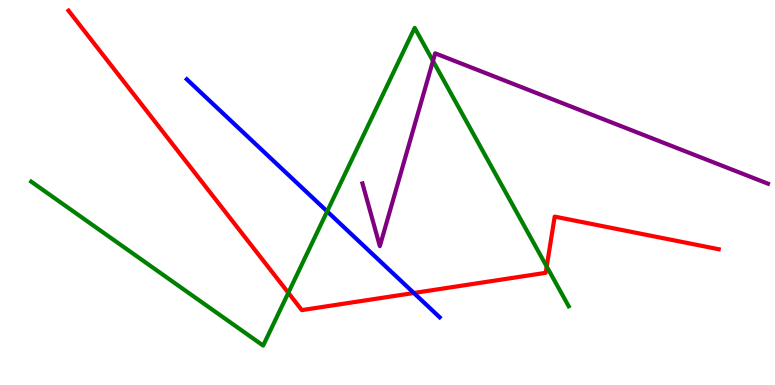[{'lines': ['blue', 'red'], 'intersections': [{'x': 5.34, 'y': 2.39}]}, {'lines': ['green', 'red'], 'intersections': [{'x': 3.72, 'y': 2.39}, {'x': 7.05, 'y': 3.08}]}, {'lines': ['purple', 'red'], 'intersections': []}, {'lines': ['blue', 'green'], 'intersections': [{'x': 4.22, 'y': 4.51}]}, {'lines': ['blue', 'purple'], 'intersections': []}, {'lines': ['green', 'purple'], 'intersections': [{'x': 5.59, 'y': 8.42}]}]